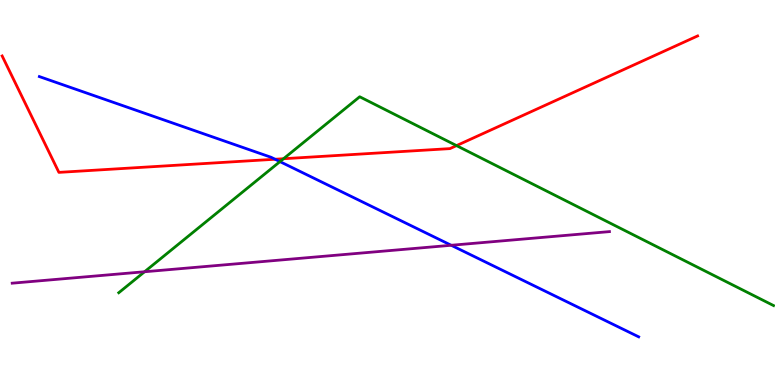[{'lines': ['blue', 'red'], 'intersections': [{'x': 3.55, 'y': 5.86}]}, {'lines': ['green', 'red'], 'intersections': [{'x': 3.66, 'y': 5.88}, {'x': 5.89, 'y': 6.22}]}, {'lines': ['purple', 'red'], 'intersections': []}, {'lines': ['blue', 'green'], 'intersections': [{'x': 3.61, 'y': 5.8}]}, {'lines': ['blue', 'purple'], 'intersections': [{'x': 5.82, 'y': 3.63}]}, {'lines': ['green', 'purple'], 'intersections': [{'x': 1.87, 'y': 2.94}]}]